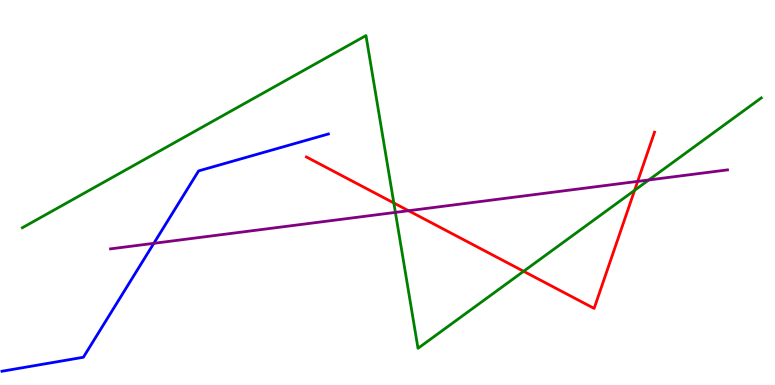[{'lines': ['blue', 'red'], 'intersections': []}, {'lines': ['green', 'red'], 'intersections': [{'x': 5.08, 'y': 4.73}, {'x': 6.76, 'y': 2.95}, {'x': 8.19, 'y': 5.06}]}, {'lines': ['purple', 'red'], 'intersections': [{'x': 5.27, 'y': 4.53}, {'x': 8.23, 'y': 5.29}]}, {'lines': ['blue', 'green'], 'intersections': []}, {'lines': ['blue', 'purple'], 'intersections': [{'x': 1.98, 'y': 3.68}]}, {'lines': ['green', 'purple'], 'intersections': [{'x': 5.1, 'y': 4.48}, {'x': 8.37, 'y': 5.33}]}]